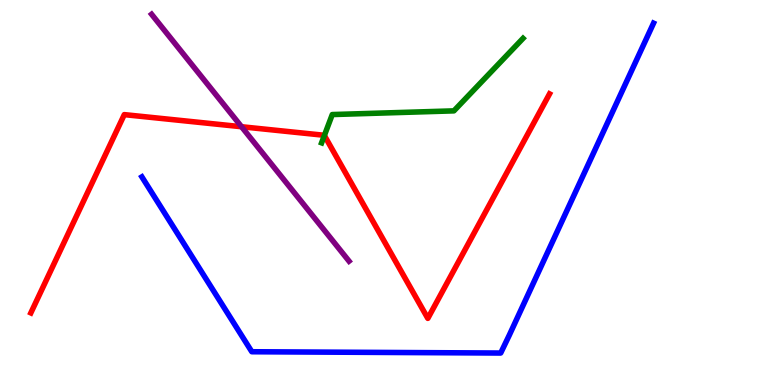[{'lines': ['blue', 'red'], 'intersections': []}, {'lines': ['green', 'red'], 'intersections': [{'x': 4.19, 'y': 6.48}]}, {'lines': ['purple', 'red'], 'intersections': [{'x': 3.12, 'y': 6.71}]}, {'lines': ['blue', 'green'], 'intersections': []}, {'lines': ['blue', 'purple'], 'intersections': []}, {'lines': ['green', 'purple'], 'intersections': []}]